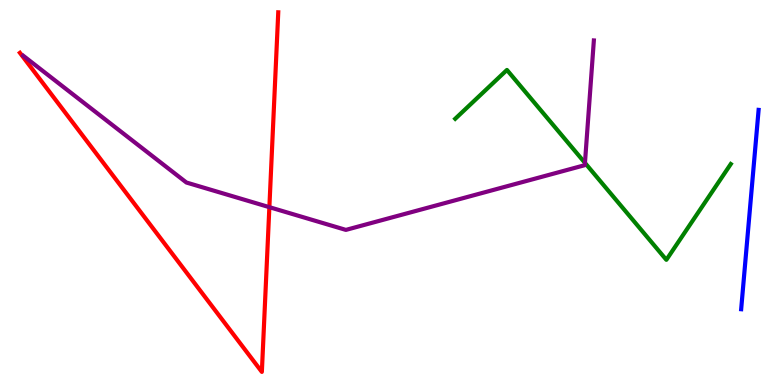[{'lines': ['blue', 'red'], 'intersections': []}, {'lines': ['green', 'red'], 'intersections': []}, {'lines': ['purple', 'red'], 'intersections': [{'x': 3.48, 'y': 4.62}]}, {'lines': ['blue', 'green'], 'intersections': []}, {'lines': ['blue', 'purple'], 'intersections': []}, {'lines': ['green', 'purple'], 'intersections': [{'x': 7.55, 'y': 5.77}]}]